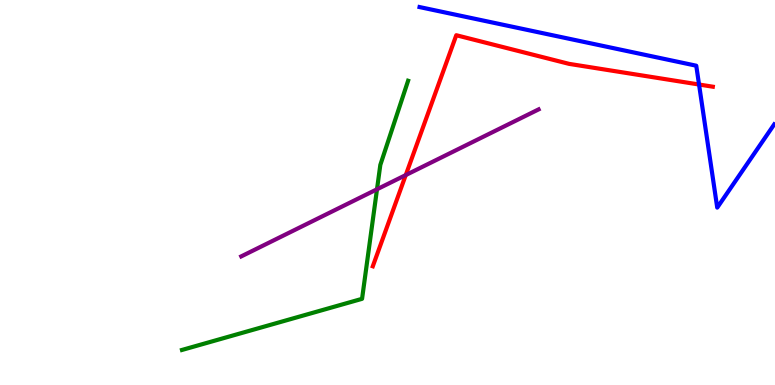[{'lines': ['blue', 'red'], 'intersections': [{'x': 9.02, 'y': 7.8}]}, {'lines': ['green', 'red'], 'intersections': []}, {'lines': ['purple', 'red'], 'intersections': [{'x': 5.24, 'y': 5.45}]}, {'lines': ['blue', 'green'], 'intersections': []}, {'lines': ['blue', 'purple'], 'intersections': []}, {'lines': ['green', 'purple'], 'intersections': [{'x': 4.86, 'y': 5.08}]}]